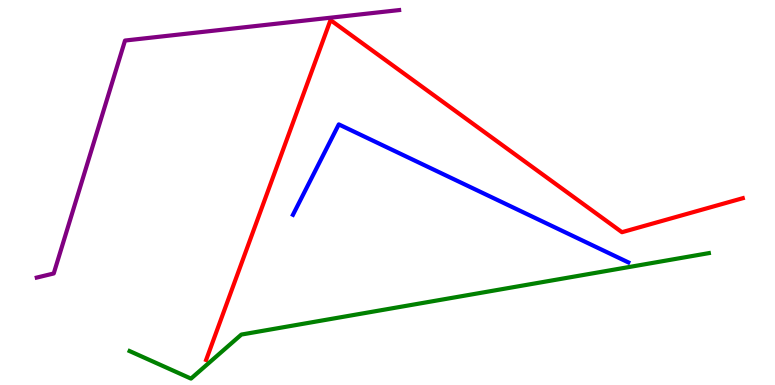[{'lines': ['blue', 'red'], 'intersections': []}, {'lines': ['green', 'red'], 'intersections': []}, {'lines': ['purple', 'red'], 'intersections': []}, {'lines': ['blue', 'green'], 'intersections': []}, {'lines': ['blue', 'purple'], 'intersections': []}, {'lines': ['green', 'purple'], 'intersections': []}]